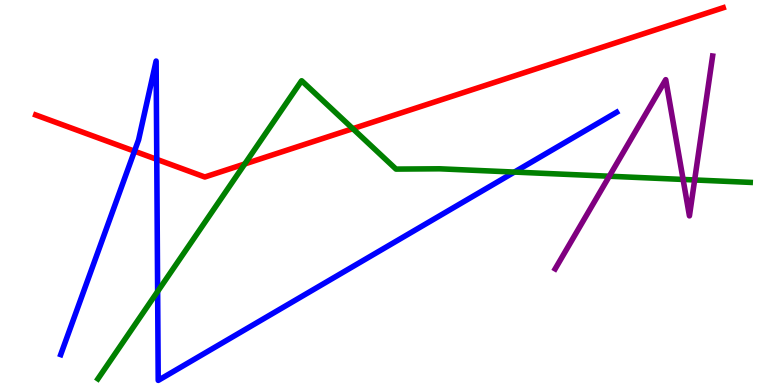[{'lines': ['blue', 'red'], 'intersections': [{'x': 1.74, 'y': 6.07}, {'x': 2.02, 'y': 5.86}]}, {'lines': ['green', 'red'], 'intersections': [{'x': 3.16, 'y': 5.74}, {'x': 4.55, 'y': 6.66}]}, {'lines': ['purple', 'red'], 'intersections': []}, {'lines': ['blue', 'green'], 'intersections': [{'x': 2.03, 'y': 2.43}, {'x': 6.64, 'y': 5.53}]}, {'lines': ['blue', 'purple'], 'intersections': []}, {'lines': ['green', 'purple'], 'intersections': [{'x': 7.86, 'y': 5.42}, {'x': 8.81, 'y': 5.34}, {'x': 8.96, 'y': 5.33}]}]